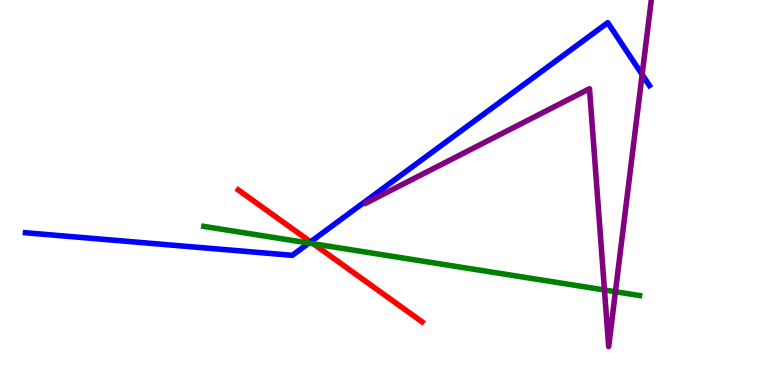[{'lines': ['blue', 'red'], 'intersections': [{'x': 4.01, 'y': 3.72}]}, {'lines': ['green', 'red'], 'intersections': [{'x': 4.04, 'y': 3.67}]}, {'lines': ['purple', 'red'], 'intersections': []}, {'lines': ['blue', 'green'], 'intersections': [{'x': 3.99, 'y': 3.69}]}, {'lines': ['blue', 'purple'], 'intersections': [{'x': 8.29, 'y': 8.06}]}, {'lines': ['green', 'purple'], 'intersections': [{'x': 7.8, 'y': 2.47}, {'x': 7.94, 'y': 2.42}]}]